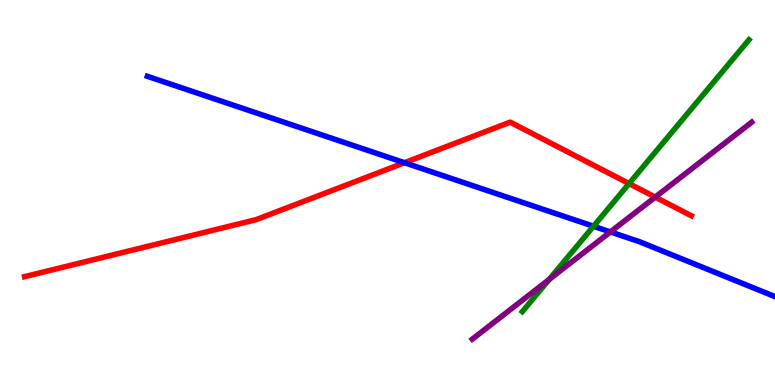[{'lines': ['blue', 'red'], 'intersections': [{'x': 5.22, 'y': 5.77}]}, {'lines': ['green', 'red'], 'intersections': [{'x': 8.12, 'y': 5.23}]}, {'lines': ['purple', 'red'], 'intersections': [{'x': 8.45, 'y': 4.88}]}, {'lines': ['blue', 'green'], 'intersections': [{'x': 7.66, 'y': 4.12}]}, {'lines': ['blue', 'purple'], 'intersections': [{'x': 7.88, 'y': 3.98}]}, {'lines': ['green', 'purple'], 'intersections': [{'x': 7.09, 'y': 2.74}]}]